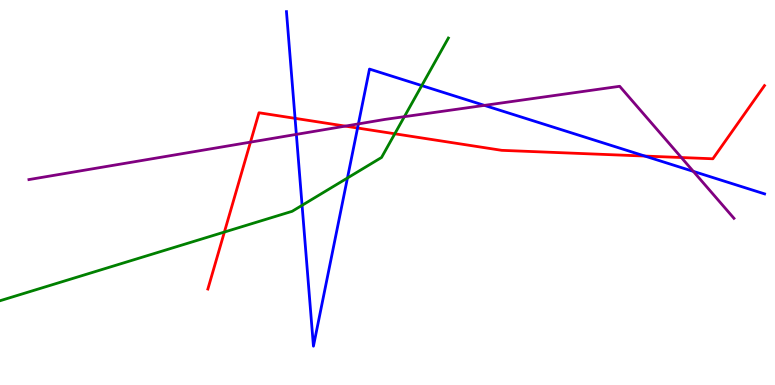[{'lines': ['blue', 'red'], 'intersections': [{'x': 3.81, 'y': 6.93}, {'x': 4.61, 'y': 6.67}, {'x': 8.32, 'y': 5.95}]}, {'lines': ['green', 'red'], 'intersections': [{'x': 2.9, 'y': 3.97}, {'x': 5.09, 'y': 6.53}]}, {'lines': ['purple', 'red'], 'intersections': [{'x': 3.23, 'y': 6.31}, {'x': 4.46, 'y': 6.72}, {'x': 8.79, 'y': 5.91}]}, {'lines': ['blue', 'green'], 'intersections': [{'x': 3.9, 'y': 4.67}, {'x': 4.48, 'y': 5.38}, {'x': 5.44, 'y': 7.78}]}, {'lines': ['blue', 'purple'], 'intersections': [{'x': 3.82, 'y': 6.51}, {'x': 4.62, 'y': 6.78}, {'x': 6.25, 'y': 7.26}, {'x': 8.95, 'y': 5.55}]}, {'lines': ['green', 'purple'], 'intersections': [{'x': 5.22, 'y': 6.97}]}]